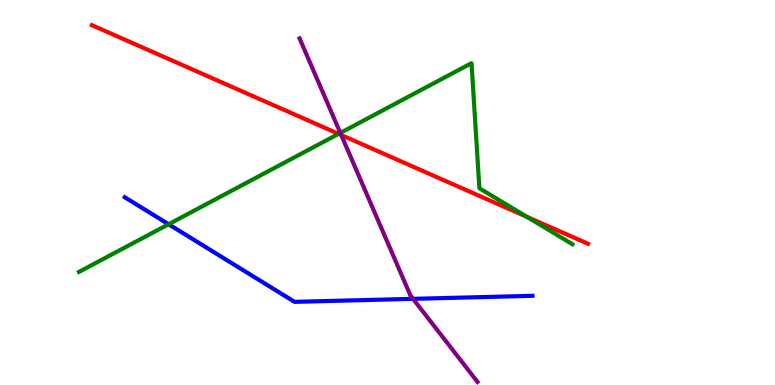[{'lines': ['blue', 'red'], 'intersections': []}, {'lines': ['green', 'red'], 'intersections': [{'x': 4.37, 'y': 6.52}, {'x': 6.8, 'y': 4.37}]}, {'lines': ['purple', 'red'], 'intersections': [{'x': 4.4, 'y': 6.49}]}, {'lines': ['blue', 'green'], 'intersections': [{'x': 2.18, 'y': 4.18}]}, {'lines': ['blue', 'purple'], 'intersections': [{'x': 5.33, 'y': 2.24}]}, {'lines': ['green', 'purple'], 'intersections': [{'x': 4.39, 'y': 6.55}]}]